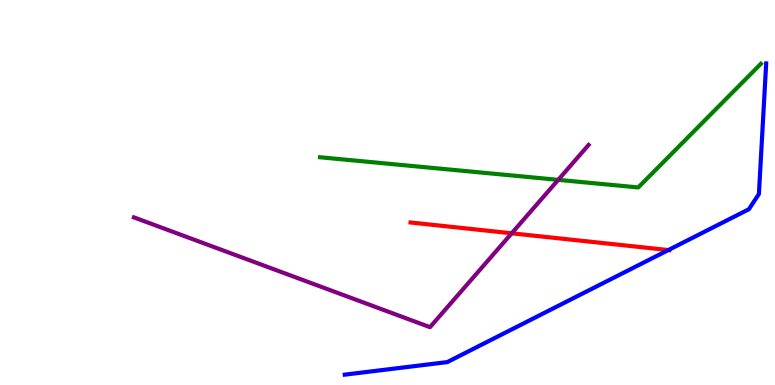[{'lines': ['blue', 'red'], 'intersections': [{'x': 8.62, 'y': 3.51}]}, {'lines': ['green', 'red'], 'intersections': []}, {'lines': ['purple', 'red'], 'intersections': [{'x': 6.6, 'y': 3.94}]}, {'lines': ['blue', 'green'], 'intersections': []}, {'lines': ['blue', 'purple'], 'intersections': []}, {'lines': ['green', 'purple'], 'intersections': [{'x': 7.2, 'y': 5.33}]}]